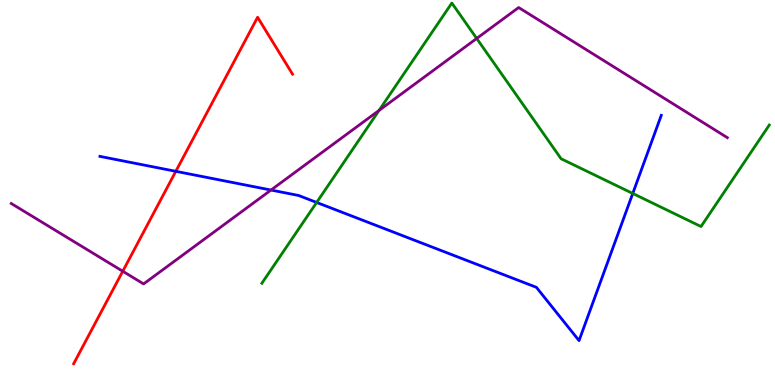[{'lines': ['blue', 'red'], 'intersections': [{'x': 2.27, 'y': 5.55}]}, {'lines': ['green', 'red'], 'intersections': []}, {'lines': ['purple', 'red'], 'intersections': [{'x': 1.58, 'y': 2.95}]}, {'lines': ['blue', 'green'], 'intersections': [{'x': 4.09, 'y': 4.74}, {'x': 8.16, 'y': 4.97}]}, {'lines': ['blue', 'purple'], 'intersections': [{'x': 3.5, 'y': 5.06}]}, {'lines': ['green', 'purple'], 'intersections': [{'x': 4.89, 'y': 7.13}, {'x': 6.15, 'y': 9.0}]}]